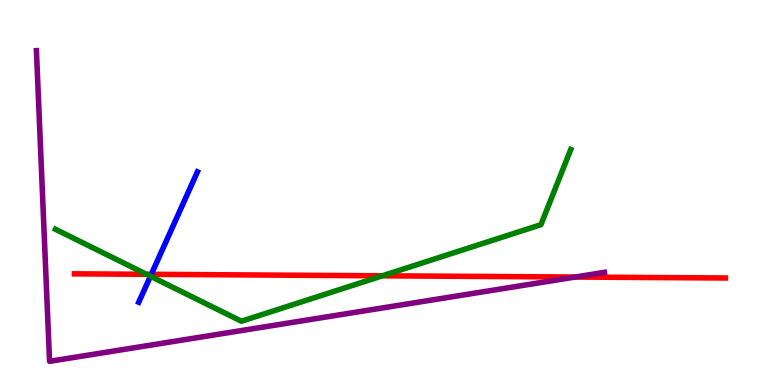[{'lines': ['blue', 'red'], 'intersections': [{'x': 1.95, 'y': 2.87}]}, {'lines': ['green', 'red'], 'intersections': [{'x': 1.89, 'y': 2.88}, {'x': 4.93, 'y': 2.84}]}, {'lines': ['purple', 'red'], 'intersections': [{'x': 7.42, 'y': 2.8}]}, {'lines': ['blue', 'green'], 'intersections': [{'x': 1.94, 'y': 2.83}]}, {'lines': ['blue', 'purple'], 'intersections': []}, {'lines': ['green', 'purple'], 'intersections': []}]